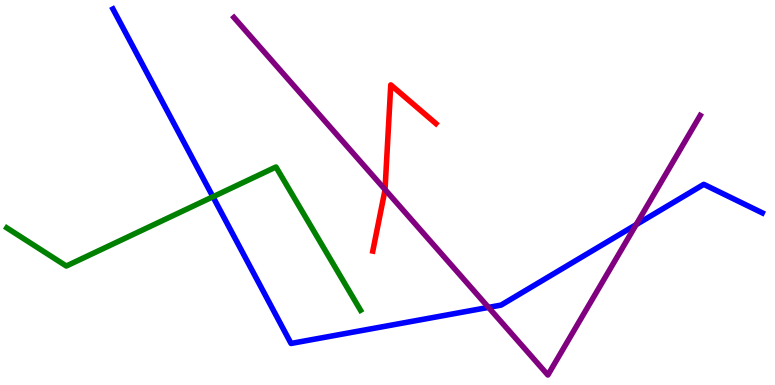[{'lines': ['blue', 'red'], 'intersections': []}, {'lines': ['green', 'red'], 'intersections': []}, {'lines': ['purple', 'red'], 'intersections': [{'x': 4.97, 'y': 5.08}]}, {'lines': ['blue', 'green'], 'intersections': [{'x': 2.75, 'y': 4.89}]}, {'lines': ['blue', 'purple'], 'intersections': [{'x': 6.3, 'y': 2.02}, {'x': 8.21, 'y': 4.16}]}, {'lines': ['green', 'purple'], 'intersections': []}]